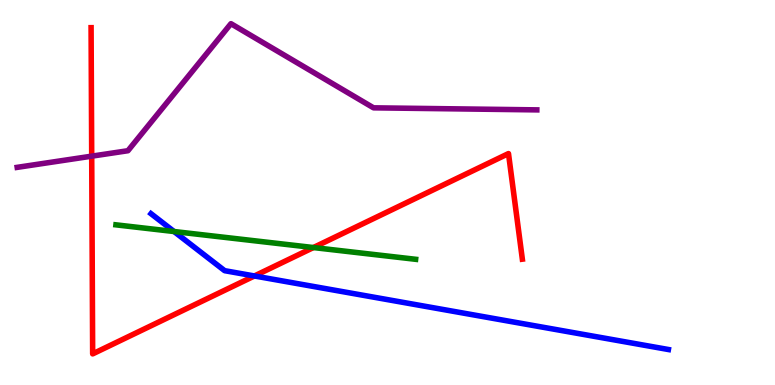[{'lines': ['blue', 'red'], 'intersections': [{'x': 3.28, 'y': 2.83}]}, {'lines': ['green', 'red'], 'intersections': [{'x': 4.04, 'y': 3.57}]}, {'lines': ['purple', 'red'], 'intersections': [{'x': 1.18, 'y': 5.94}]}, {'lines': ['blue', 'green'], 'intersections': [{'x': 2.25, 'y': 3.99}]}, {'lines': ['blue', 'purple'], 'intersections': []}, {'lines': ['green', 'purple'], 'intersections': []}]